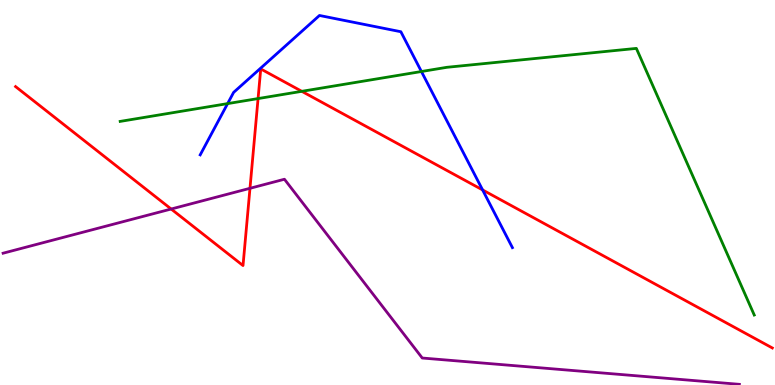[{'lines': ['blue', 'red'], 'intersections': [{'x': 6.23, 'y': 5.07}]}, {'lines': ['green', 'red'], 'intersections': [{'x': 3.33, 'y': 7.44}, {'x': 3.89, 'y': 7.63}]}, {'lines': ['purple', 'red'], 'intersections': [{'x': 2.21, 'y': 4.57}, {'x': 3.23, 'y': 5.11}]}, {'lines': ['blue', 'green'], 'intersections': [{'x': 2.94, 'y': 7.31}, {'x': 5.44, 'y': 8.14}]}, {'lines': ['blue', 'purple'], 'intersections': []}, {'lines': ['green', 'purple'], 'intersections': []}]